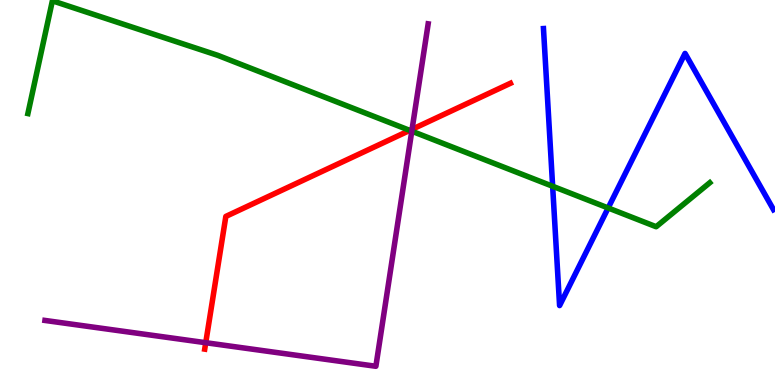[{'lines': ['blue', 'red'], 'intersections': []}, {'lines': ['green', 'red'], 'intersections': [{'x': 5.29, 'y': 6.61}]}, {'lines': ['purple', 'red'], 'intersections': [{'x': 2.65, 'y': 1.1}, {'x': 5.32, 'y': 6.64}]}, {'lines': ['blue', 'green'], 'intersections': [{'x': 7.13, 'y': 5.16}, {'x': 7.85, 'y': 4.6}]}, {'lines': ['blue', 'purple'], 'intersections': []}, {'lines': ['green', 'purple'], 'intersections': [{'x': 5.31, 'y': 6.59}]}]